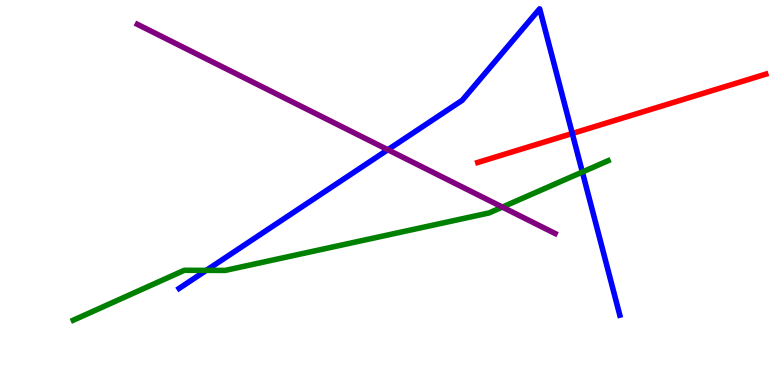[{'lines': ['blue', 'red'], 'intersections': [{'x': 7.38, 'y': 6.53}]}, {'lines': ['green', 'red'], 'intersections': []}, {'lines': ['purple', 'red'], 'intersections': []}, {'lines': ['blue', 'green'], 'intersections': [{'x': 2.66, 'y': 2.98}, {'x': 7.51, 'y': 5.53}]}, {'lines': ['blue', 'purple'], 'intersections': [{'x': 5.0, 'y': 6.11}]}, {'lines': ['green', 'purple'], 'intersections': [{'x': 6.48, 'y': 4.62}]}]